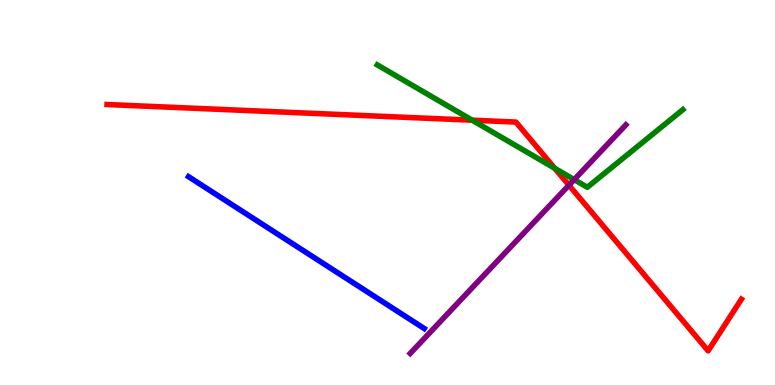[{'lines': ['blue', 'red'], 'intersections': []}, {'lines': ['green', 'red'], 'intersections': [{'x': 6.09, 'y': 6.88}, {'x': 7.16, 'y': 5.63}]}, {'lines': ['purple', 'red'], 'intersections': [{'x': 7.34, 'y': 5.19}]}, {'lines': ['blue', 'green'], 'intersections': []}, {'lines': ['blue', 'purple'], 'intersections': []}, {'lines': ['green', 'purple'], 'intersections': [{'x': 7.41, 'y': 5.33}]}]